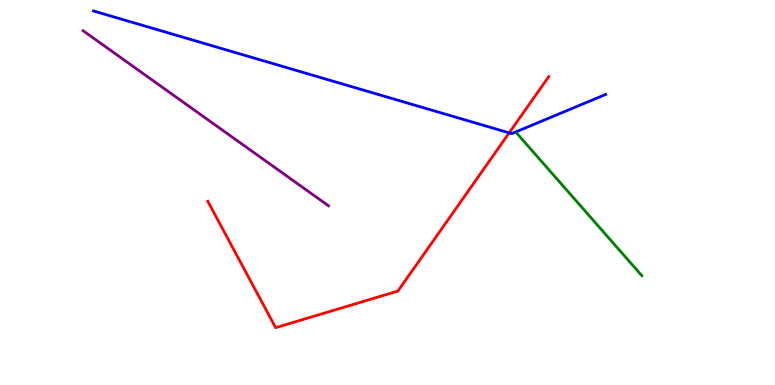[{'lines': ['blue', 'red'], 'intersections': [{'x': 6.57, 'y': 6.55}]}, {'lines': ['green', 'red'], 'intersections': []}, {'lines': ['purple', 'red'], 'intersections': []}, {'lines': ['blue', 'green'], 'intersections': []}, {'lines': ['blue', 'purple'], 'intersections': []}, {'lines': ['green', 'purple'], 'intersections': []}]